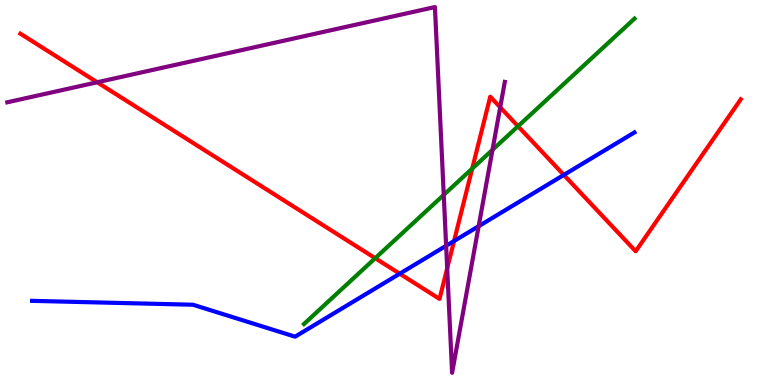[{'lines': ['blue', 'red'], 'intersections': [{'x': 5.16, 'y': 2.89}, {'x': 5.86, 'y': 3.74}, {'x': 7.28, 'y': 5.46}]}, {'lines': ['green', 'red'], 'intersections': [{'x': 4.84, 'y': 3.29}, {'x': 6.09, 'y': 5.62}, {'x': 6.68, 'y': 6.72}]}, {'lines': ['purple', 'red'], 'intersections': [{'x': 1.25, 'y': 7.86}, {'x': 5.77, 'y': 3.03}, {'x': 6.45, 'y': 7.21}]}, {'lines': ['blue', 'green'], 'intersections': []}, {'lines': ['blue', 'purple'], 'intersections': [{'x': 5.76, 'y': 3.62}, {'x': 6.18, 'y': 4.12}]}, {'lines': ['green', 'purple'], 'intersections': [{'x': 5.73, 'y': 4.94}, {'x': 6.35, 'y': 6.11}]}]